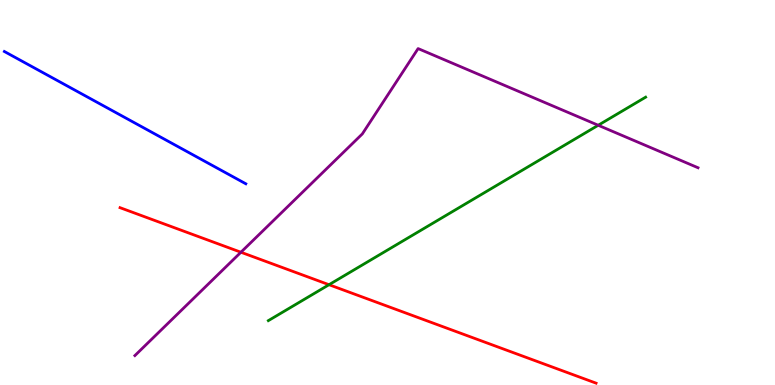[{'lines': ['blue', 'red'], 'intersections': []}, {'lines': ['green', 'red'], 'intersections': [{'x': 4.25, 'y': 2.6}]}, {'lines': ['purple', 'red'], 'intersections': [{'x': 3.11, 'y': 3.45}]}, {'lines': ['blue', 'green'], 'intersections': []}, {'lines': ['blue', 'purple'], 'intersections': []}, {'lines': ['green', 'purple'], 'intersections': [{'x': 7.72, 'y': 6.75}]}]